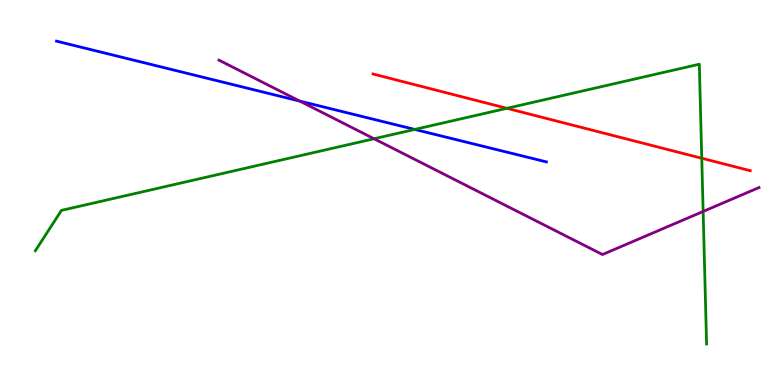[{'lines': ['blue', 'red'], 'intersections': []}, {'lines': ['green', 'red'], 'intersections': [{'x': 6.54, 'y': 7.19}, {'x': 9.05, 'y': 5.89}]}, {'lines': ['purple', 'red'], 'intersections': []}, {'lines': ['blue', 'green'], 'intersections': [{'x': 5.35, 'y': 6.64}]}, {'lines': ['blue', 'purple'], 'intersections': [{'x': 3.87, 'y': 7.37}]}, {'lines': ['green', 'purple'], 'intersections': [{'x': 4.83, 'y': 6.4}, {'x': 9.07, 'y': 4.51}]}]